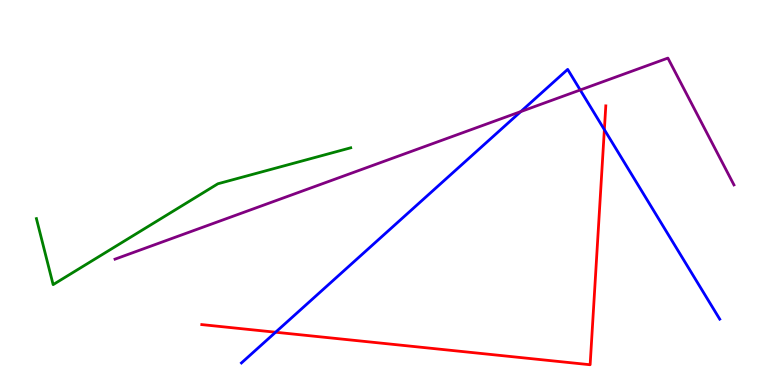[{'lines': ['blue', 'red'], 'intersections': [{'x': 3.56, 'y': 1.37}, {'x': 7.8, 'y': 6.63}]}, {'lines': ['green', 'red'], 'intersections': []}, {'lines': ['purple', 'red'], 'intersections': []}, {'lines': ['blue', 'green'], 'intersections': []}, {'lines': ['blue', 'purple'], 'intersections': [{'x': 6.72, 'y': 7.1}, {'x': 7.49, 'y': 7.66}]}, {'lines': ['green', 'purple'], 'intersections': []}]